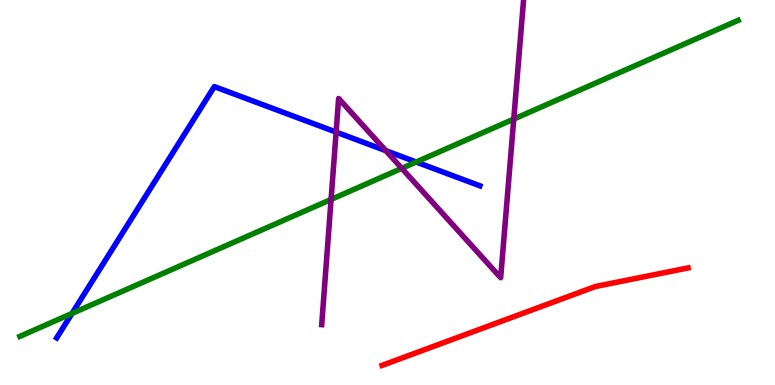[{'lines': ['blue', 'red'], 'intersections': []}, {'lines': ['green', 'red'], 'intersections': []}, {'lines': ['purple', 'red'], 'intersections': []}, {'lines': ['blue', 'green'], 'intersections': [{'x': 0.929, 'y': 1.86}, {'x': 5.37, 'y': 5.79}]}, {'lines': ['blue', 'purple'], 'intersections': [{'x': 4.34, 'y': 6.57}, {'x': 4.98, 'y': 6.09}]}, {'lines': ['green', 'purple'], 'intersections': [{'x': 4.27, 'y': 4.82}, {'x': 5.18, 'y': 5.63}, {'x': 6.63, 'y': 6.91}]}]